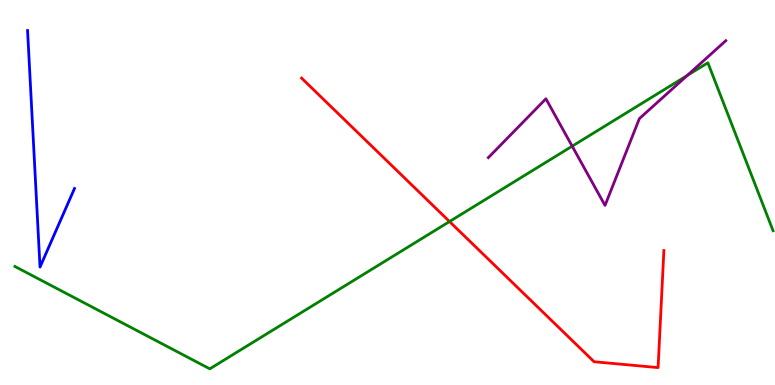[{'lines': ['blue', 'red'], 'intersections': []}, {'lines': ['green', 'red'], 'intersections': [{'x': 5.8, 'y': 4.25}]}, {'lines': ['purple', 'red'], 'intersections': []}, {'lines': ['blue', 'green'], 'intersections': []}, {'lines': ['blue', 'purple'], 'intersections': []}, {'lines': ['green', 'purple'], 'intersections': [{'x': 7.38, 'y': 6.2}, {'x': 8.87, 'y': 8.04}]}]